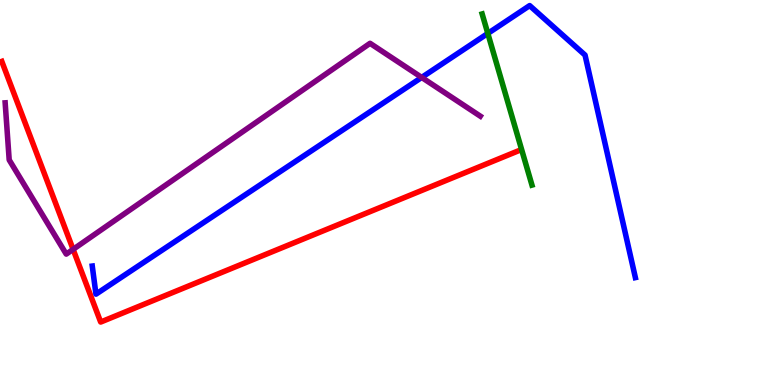[{'lines': ['blue', 'red'], 'intersections': []}, {'lines': ['green', 'red'], 'intersections': []}, {'lines': ['purple', 'red'], 'intersections': [{'x': 0.943, 'y': 3.52}]}, {'lines': ['blue', 'green'], 'intersections': [{'x': 6.29, 'y': 9.13}]}, {'lines': ['blue', 'purple'], 'intersections': [{'x': 5.44, 'y': 7.99}]}, {'lines': ['green', 'purple'], 'intersections': []}]